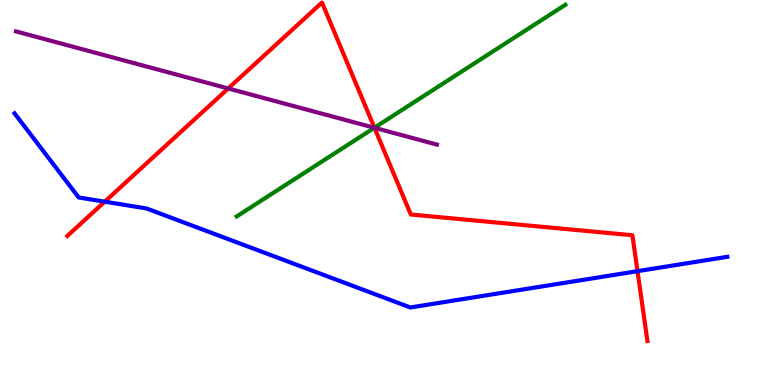[{'lines': ['blue', 'red'], 'intersections': [{'x': 1.35, 'y': 4.76}, {'x': 8.23, 'y': 2.96}]}, {'lines': ['green', 'red'], 'intersections': [{'x': 4.83, 'y': 6.68}]}, {'lines': ['purple', 'red'], 'intersections': [{'x': 2.94, 'y': 7.7}, {'x': 4.83, 'y': 6.68}]}, {'lines': ['blue', 'green'], 'intersections': []}, {'lines': ['blue', 'purple'], 'intersections': []}, {'lines': ['green', 'purple'], 'intersections': [{'x': 4.83, 'y': 6.68}]}]